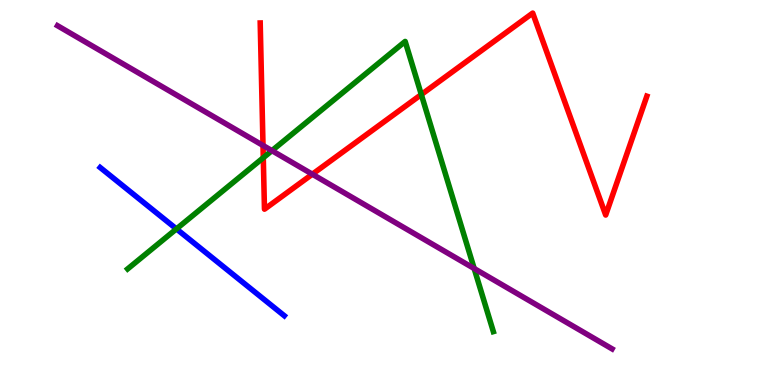[{'lines': ['blue', 'red'], 'intersections': []}, {'lines': ['green', 'red'], 'intersections': [{'x': 3.4, 'y': 5.9}, {'x': 5.44, 'y': 7.54}]}, {'lines': ['purple', 'red'], 'intersections': [{'x': 3.39, 'y': 6.22}, {'x': 4.03, 'y': 5.48}]}, {'lines': ['blue', 'green'], 'intersections': [{'x': 2.28, 'y': 4.05}]}, {'lines': ['blue', 'purple'], 'intersections': []}, {'lines': ['green', 'purple'], 'intersections': [{'x': 3.51, 'y': 6.09}, {'x': 6.12, 'y': 3.03}]}]